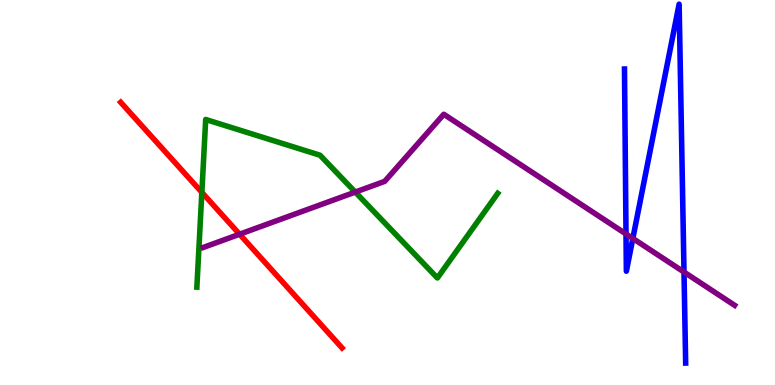[{'lines': ['blue', 'red'], 'intersections': []}, {'lines': ['green', 'red'], 'intersections': [{'x': 2.6, 'y': 5.0}]}, {'lines': ['purple', 'red'], 'intersections': [{'x': 3.09, 'y': 3.92}]}, {'lines': ['blue', 'green'], 'intersections': []}, {'lines': ['blue', 'purple'], 'intersections': [{'x': 8.08, 'y': 3.92}, {'x': 8.17, 'y': 3.81}, {'x': 8.83, 'y': 2.93}]}, {'lines': ['green', 'purple'], 'intersections': [{'x': 4.58, 'y': 5.01}]}]